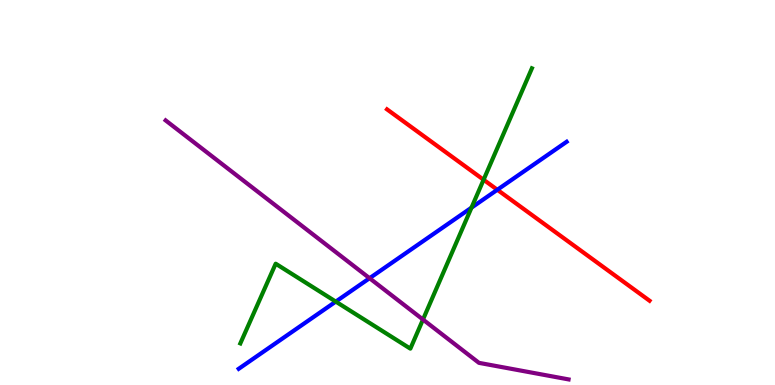[{'lines': ['blue', 'red'], 'intersections': [{'x': 6.42, 'y': 5.07}]}, {'lines': ['green', 'red'], 'intersections': [{'x': 6.24, 'y': 5.33}]}, {'lines': ['purple', 'red'], 'intersections': []}, {'lines': ['blue', 'green'], 'intersections': [{'x': 4.33, 'y': 2.17}, {'x': 6.08, 'y': 4.61}]}, {'lines': ['blue', 'purple'], 'intersections': [{'x': 4.77, 'y': 2.77}]}, {'lines': ['green', 'purple'], 'intersections': [{'x': 5.46, 'y': 1.7}]}]